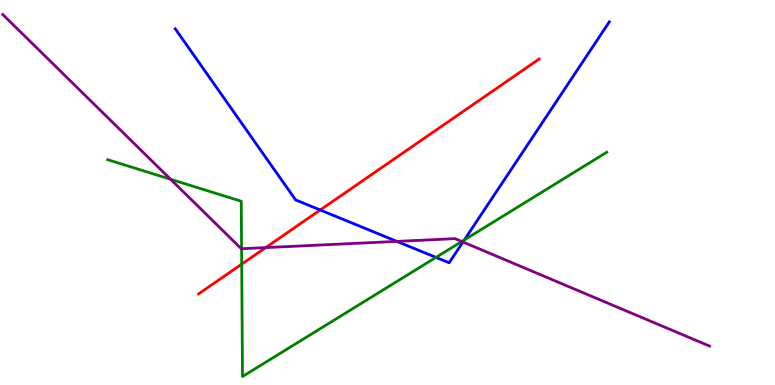[{'lines': ['blue', 'red'], 'intersections': [{'x': 4.13, 'y': 4.55}]}, {'lines': ['green', 'red'], 'intersections': [{'x': 3.12, 'y': 3.14}]}, {'lines': ['purple', 'red'], 'intersections': [{'x': 3.43, 'y': 3.57}]}, {'lines': ['blue', 'green'], 'intersections': [{'x': 5.63, 'y': 3.31}, {'x': 5.99, 'y': 3.77}]}, {'lines': ['blue', 'purple'], 'intersections': [{'x': 5.12, 'y': 3.73}, {'x': 5.97, 'y': 3.71}]}, {'lines': ['green', 'purple'], 'intersections': [{'x': 2.2, 'y': 5.34}, {'x': 3.12, 'y': 3.54}, {'x': 5.96, 'y': 3.73}]}]